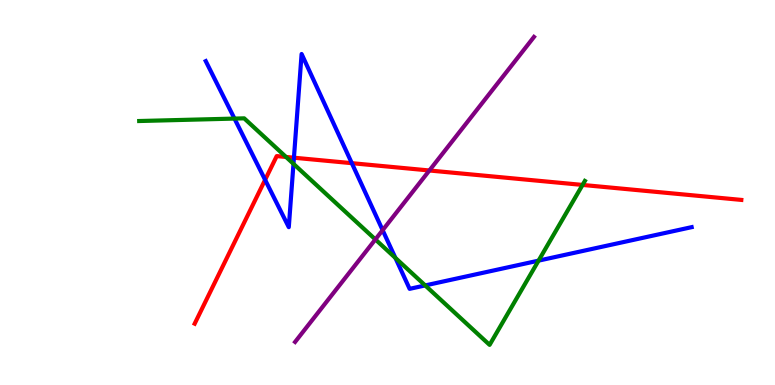[{'lines': ['blue', 'red'], 'intersections': [{'x': 3.42, 'y': 5.33}, {'x': 3.79, 'y': 5.9}, {'x': 4.54, 'y': 5.76}]}, {'lines': ['green', 'red'], 'intersections': [{'x': 3.69, 'y': 5.92}, {'x': 7.52, 'y': 5.2}]}, {'lines': ['purple', 'red'], 'intersections': [{'x': 5.54, 'y': 5.57}]}, {'lines': ['blue', 'green'], 'intersections': [{'x': 3.03, 'y': 6.92}, {'x': 3.79, 'y': 5.74}, {'x': 5.1, 'y': 3.3}, {'x': 5.49, 'y': 2.59}, {'x': 6.95, 'y': 3.23}]}, {'lines': ['blue', 'purple'], 'intersections': [{'x': 4.94, 'y': 4.02}]}, {'lines': ['green', 'purple'], 'intersections': [{'x': 4.84, 'y': 3.78}]}]